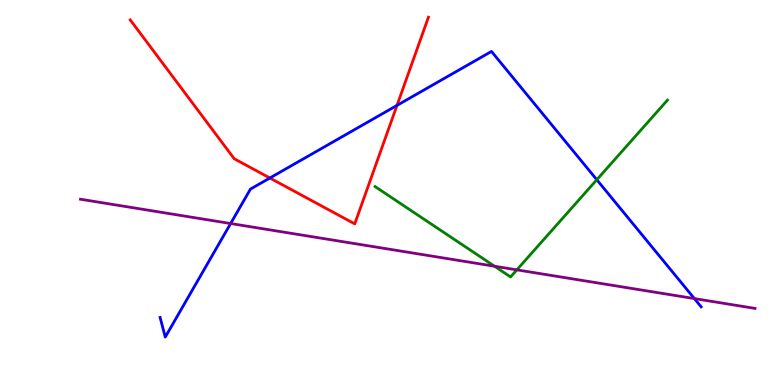[{'lines': ['blue', 'red'], 'intersections': [{'x': 3.48, 'y': 5.38}, {'x': 5.12, 'y': 7.26}]}, {'lines': ['green', 'red'], 'intersections': []}, {'lines': ['purple', 'red'], 'intersections': []}, {'lines': ['blue', 'green'], 'intersections': [{'x': 7.7, 'y': 5.33}]}, {'lines': ['blue', 'purple'], 'intersections': [{'x': 2.98, 'y': 4.19}, {'x': 8.96, 'y': 2.24}]}, {'lines': ['green', 'purple'], 'intersections': [{'x': 6.38, 'y': 3.08}, {'x': 6.67, 'y': 2.99}]}]